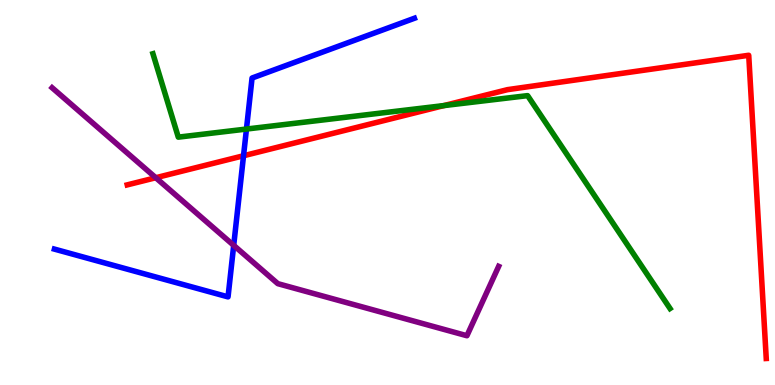[{'lines': ['blue', 'red'], 'intersections': [{'x': 3.14, 'y': 5.95}]}, {'lines': ['green', 'red'], 'intersections': [{'x': 5.73, 'y': 7.26}]}, {'lines': ['purple', 'red'], 'intersections': [{'x': 2.01, 'y': 5.38}]}, {'lines': ['blue', 'green'], 'intersections': [{'x': 3.18, 'y': 6.65}]}, {'lines': ['blue', 'purple'], 'intersections': [{'x': 3.02, 'y': 3.63}]}, {'lines': ['green', 'purple'], 'intersections': []}]